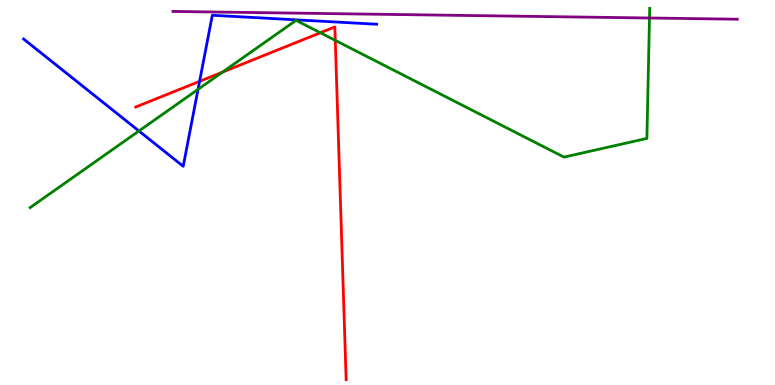[{'lines': ['blue', 'red'], 'intersections': [{'x': 2.58, 'y': 7.89}]}, {'lines': ['green', 'red'], 'intersections': [{'x': 2.87, 'y': 8.13}, {'x': 4.13, 'y': 9.15}, {'x': 4.33, 'y': 8.95}]}, {'lines': ['purple', 'red'], 'intersections': []}, {'lines': ['blue', 'green'], 'intersections': [{'x': 1.79, 'y': 6.6}, {'x': 2.56, 'y': 7.68}]}, {'lines': ['blue', 'purple'], 'intersections': []}, {'lines': ['green', 'purple'], 'intersections': [{'x': 8.38, 'y': 9.53}]}]